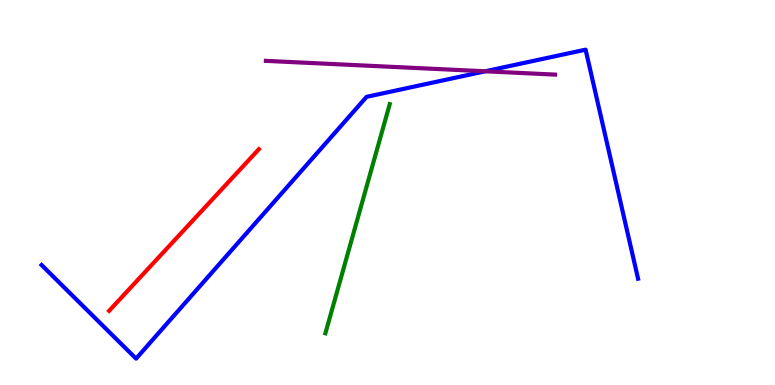[{'lines': ['blue', 'red'], 'intersections': []}, {'lines': ['green', 'red'], 'intersections': []}, {'lines': ['purple', 'red'], 'intersections': []}, {'lines': ['blue', 'green'], 'intersections': []}, {'lines': ['blue', 'purple'], 'intersections': [{'x': 6.26, 'y': 8.15}]}, {'lines': ['green', 'purple'], 'intersections': []}]